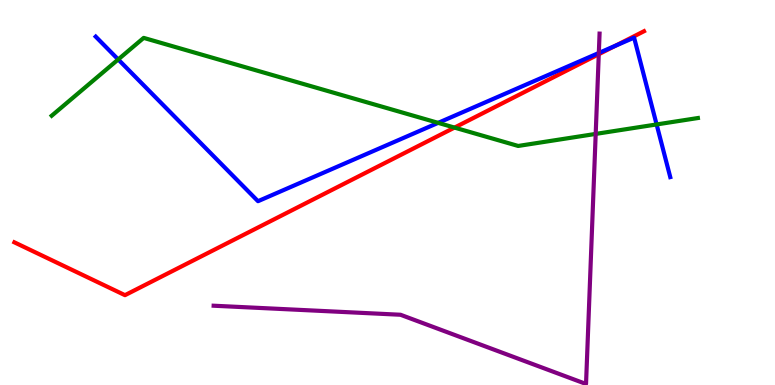[{'lines': ['blue', 'red'], 'intersections': [{'x': 7.94, 'y': 8.81}]}, {'lines': ['green', 'red'], 'intersections': [{'x': 5.86, 'y': 6.69}]}, {'lines': ['purple', 'red'], 'intersections': [{'x': 7.73, 'y': 8.59}]}, {'lines': ['blue', 'green'], 'intersections': [{'x': 1.53, 'y': 8.46}, {'x': 5.65, 'y': 6.81}, {'x': 8.47, 'y': 6.77}]}, {'lines': ['blue', 'purple'], 'intersections': [{'x': 7.73, 'y': 8.62}]}, {'lines': ['green', 'purple'], 'intersections': [{'x': 7.69, 'y': 6.52}]}]